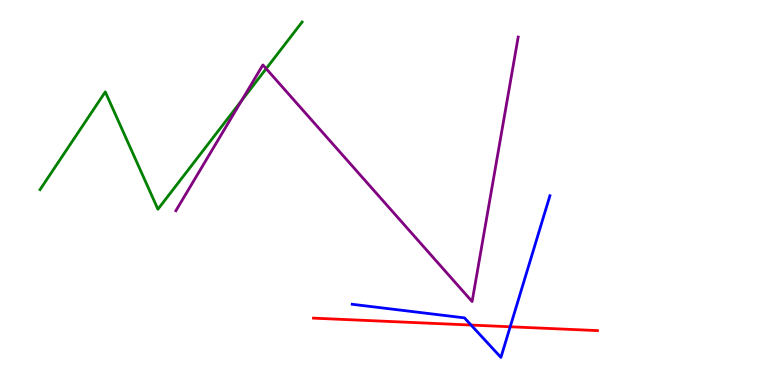[{'lines': ['blue', 'red'], 'intersections': [{'x': 6.08, 'y': 1.56}, {'x': 6.58, 'y': 1.51}]}, {'lines': ['green', 'red'], 'intersections': []}, {'lines': ['purple', 'red'], 'intersections': []}, {'lines': ['blue', 'green'], 'intersections': []}, {'lines': ['blue', 'purple'], 'intersections': []}, {'lines': ['green', 'purple'], 'intersections': [{'x': 3.12, 'y': 7.39}, {'x': 3.43, 'y': 8.22}]}]